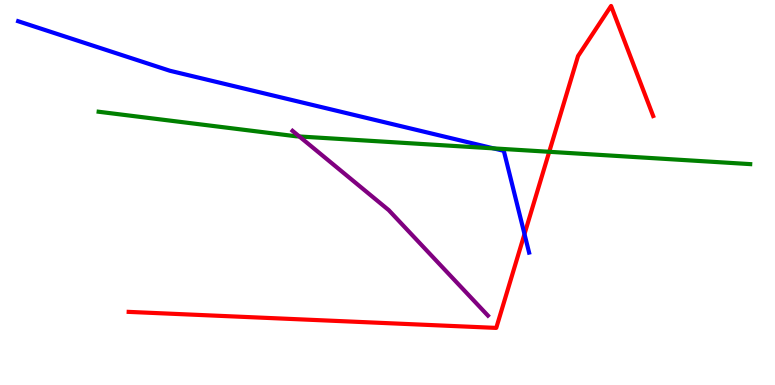[{'lines': ['blue', 'red'], 'intersections': [{'x': 6.77, 'y': 3.92}]}, {'lines': ['green', 'red'], 'intersections': [{'x': 7.09, 'y': 6.06}]}, {'lines': ['purple', 'red'], 'intersections': []}, {'lines': ['blue', 'green'], 'intersections': [{'x': 6.37, 'y': 6.15}]}, {'lines': ['blue', 'purple'], 'intersections': []}, {'lines': ['green', 'purple'], 'intersections': [{'x': 3.86, 'y': 6.46}]}]